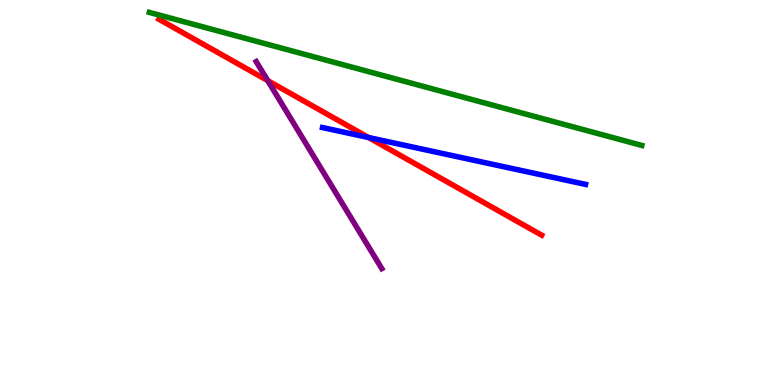[{'lines': ['blue', 'red'], 'intersections': [{'x': 4.76, 'y': 6.43}]}, {'lines': ['green', 'red'], 'intersections': []}, {'lines': ['purple', 'red'], 'intersections': [{'x': 3.45, 'y': 7.91}]}, {'lines': ['blue', 'green'], 'intersections': []}, {'lines': ['blue', 'purple'], 'intersections': []}, {'lines': ['green', 'purple'], 'intersections': []}]